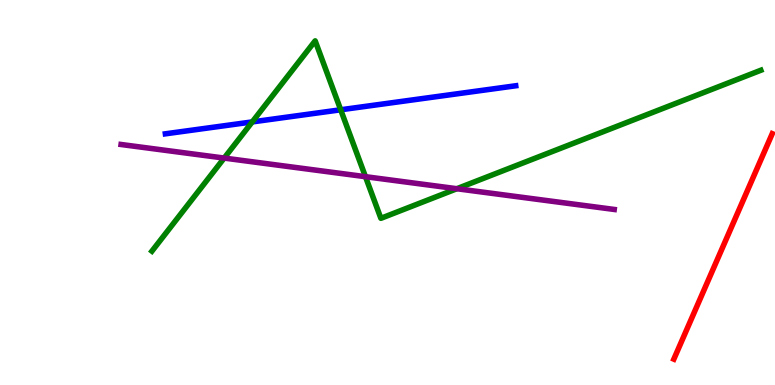[{'lines': ['blue', 'red'], 'intersections': []}, {'lines': ['green', 'red'], 'intersections': []}, {'lines': ['purple', 'red'], 'intersections': []}, {'lines': ['blue', 'green'], 'intersections': [{'x': 3.25, 'y': 6.83}, {'x': 4.4, 'y': 7.15}]}, {'lines': ['blue', 'purple'], 'intersections': []}, {'lines': ['green', 'purple'], 'intersections': [{'x': 2.89, 'y': 5.89}, {'x': 4.72, 'y': 5.41}, {'x': 5.89, 'y': 5.1}]}]